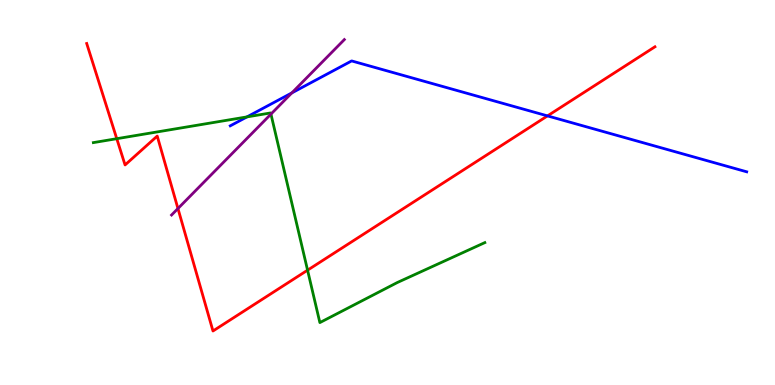[{'lines': ['blue', 'red'], 'intersections': [{'x': 7.06, 'y': 6.99}]}, {'lines': ['green', 'red'], 'intersections': [{'x': 1.51, 'y': 6.4}, {'x': 3.97, 'y': 2.98}]}, {'lines': ['purple', 'red'], 'intersections': [{'x': 2.3, 'y': 4.58}]}, {'lines': ['blue', 'green'], 'intersections': [{'x': 3.19, 'y': 6.96}]}, {'lines': ['blue', 'purple'], 'intersections': [{'x': 3.77, 'y': 7.59}]}, {'lines': ['green', 'purple'], 'intersections': [{'x': 3.5, 'y': 7.04}]}]